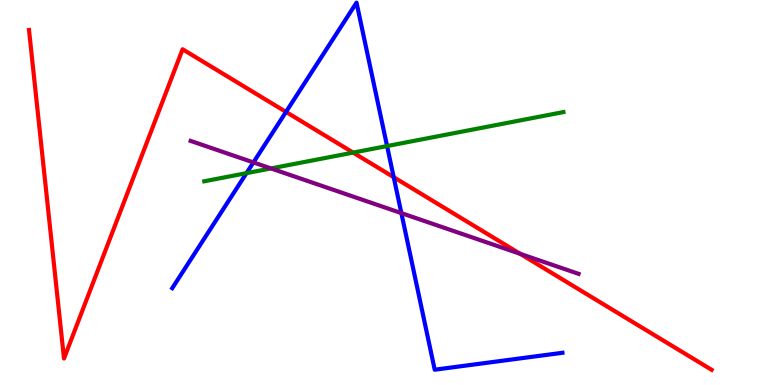[{'lines': ['blue', 'red'], 'intersections': [{'x': 3.69, 'y': 7.09}, {'x': 5.08, 'y': 5.4}]}, {'lines': ['green', 'red'], 'intersections': [{'x': 4.56, 'y': 6.04}]}, {'lines': ['purple', 'red'], 'intersections': [{'x': 6.71, 'y': 3.41}]}, {'lines': ['blue', 'green'], 'intersections': [{'x': 3.18, 'y': 5.5}, {'x': 4.99, 'y': 6.21}]}, {'lines': ['blue', 'purple'], 'intersections': [{'x': 3.27, 'y': 5.78}, {'x': 5.18, 'y': 4.46}]}, {'lines': ['green', 'purple'], 'intersections': [{'x': 3.5, 'y': 5.63}]}]